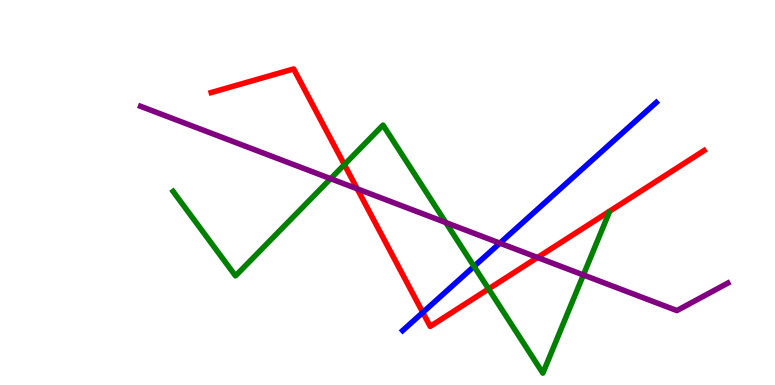[{'lines': ['blue', 'red'], 'intersections': [{'x': 5.46, 'y': 1.88}]}, {'lines': ['green', 'red'], 'intersections': [{'x': 4.44, 'y': 5.72}, {'x': 6.3, 'y': 2.5}]}, {'lines': ['purple', 'red'], 'intersections': [{'x': 4.61, 'y': 5.1}, {'x': 6.94, 'y': 3.31}]}, {'lines': ['blue', 'green'], 'intersections': [{'x': 6.12, 'y': 3.08}]}, {'lines': ['blue', 'purple'], 'intersections': [{'x': 6.45, 'y': 3.68}]}, {'lines': ['green', 'purple'], 'intersections': [{'x': 4.27, 'y': 5.36}, {'x': 5.75, 'y': 4.22}, {'x': 7.53, 'y': 2.86}]}]